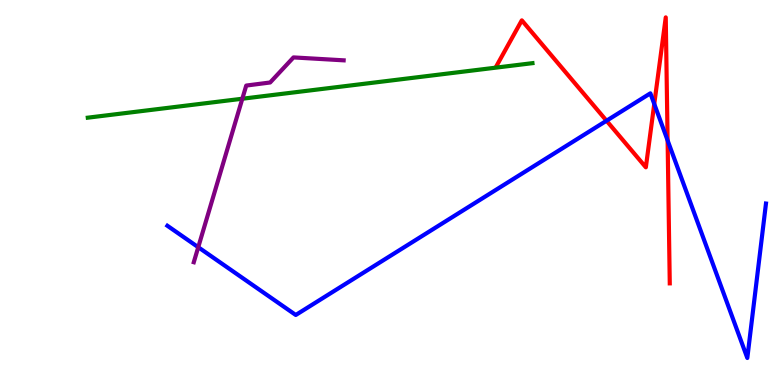[{'lines': ['blue', 'red'], 'intersections': [{'x': 7.83, 'y': 6.86}, {'x': 8.44, 'y': 7.3}, {'x': 8.61, 'y': 6.35}]}, {'lines': ['green', 'red'], 'intersections': []}, {'lines': ['purple', 'red'], 'intersections': []}, {'lines': ['blue', 'green'], 'intersections': []}, {'lines': ['blue', 'purple'], 'intersections': [{'x': 2.56, 'y': 3.58}]}, {'lines': ['green', 'purple'], 'intersections': [{'x': 3.13, 'y': 7.44}]}]